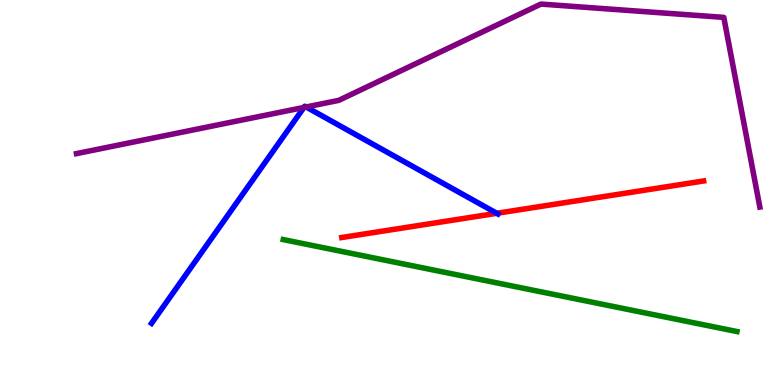[{'lines': ['blue', 'red'], 'intersections': [{'x': 6.41, 'y': 4.46}]}, {'lines': ['green', 'red'], 'intersections': []}, {'lines': ['purple', 'red'], 'intersections': []}, {'lines': ['blue', 'green'], 'intersections': []}, {'lines': ['blue', 'purple'], 'intersections': [{'x': 3.92, 'y': 7.21}, {'x': 3.95, 'y': 7.22}]}, {'lines': ['green', 'purple'], 'intersections': []}]